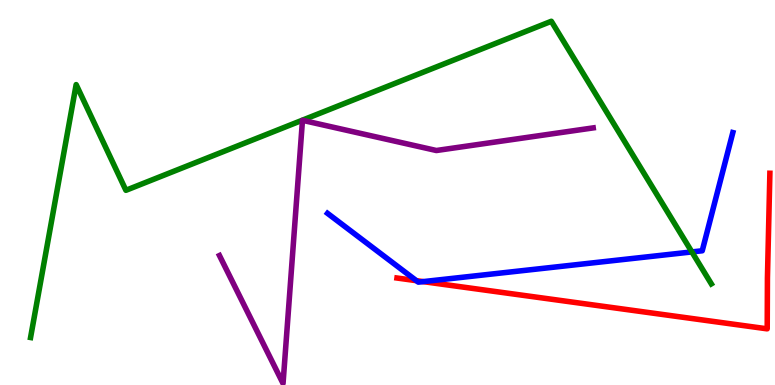[{'lines': ['blue', 'red'], 'intersections': [{'x': 5.37, 'y': 2.71}, {'x': 5.46, 'y': 2.69}]}, {'lines': ['green', 'red'], 'intersections': []}, {'lines': ['purple', 'red'], 'intersections': []}, {'lines': ['blue', 'green'], 'intersections': [{'x': 8.93, 'y': 3.46}]}, {'lines': ['blue', 'purple'], 'intersections': []}, {'lines': ['green', 'purple'], 'intersections': []}]